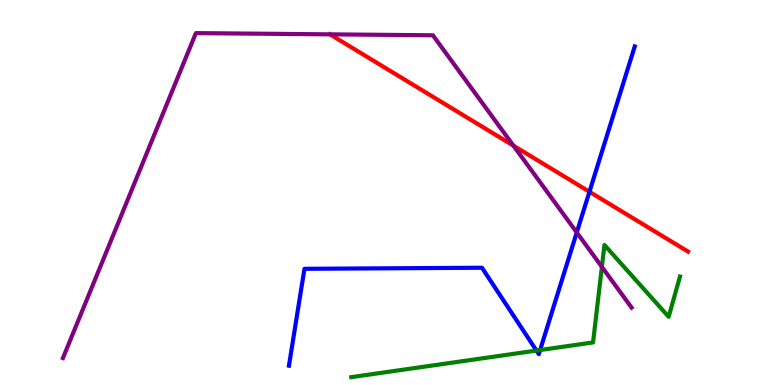[{'lines': ['blue', 'red'], 'intersections': [{'x': 7.61, 'y': 5.02}]}, {'lines': ['green', 'red'], 'intersections': []}, {'lines': ['purple', 'red'], 'intersections': [{'x': 4.26, 'y': 9.11}, {'x': 6.62, 'y': 6.22}]}, {'lines': ['blue', 'green'], 'intersections': [{'x': 6.92, 'y': 0.895}, {'x': 6.97, 'y': 0.908}]}, {'lines': ['blue', 'purple'], 'intersections': [{'x': 7.44, 'y': 3.96}]}, {'lines': ['green', 'purple'], 'intersections': [{'x': 7.77, 'y': 3.07}]}]